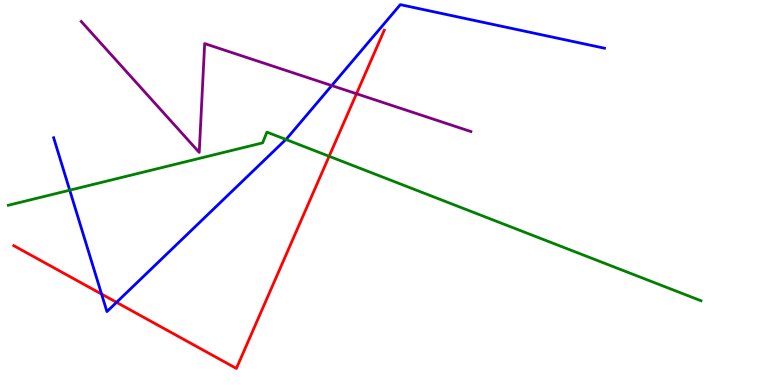[{'lines': ['blue', 'red'], 'intersections': [{'x': 1.31, 'y': 2.36}, {'x': 1.5, 'y': 2.15}]}, {'lines': ['green', 'red'], 'intersections': [{'x': 4.25, 'y': 5.94}]}, {'lines': ['purple', 'red'], 'intersections': [{'x': 4.6, 'y': 7.57}]}, {'lines': ['blue', 'green'], 'intersections': [{'x': 0.9, 'y': 5.06}, {'x': 3.69, 'y': 6.38}]}, {'lines': ['blue', 'purple'], 'intersections': [{'x': 4.28, 'y': 7.78}]}, {'lines': ['green', 'purple'], 'intersections': []}]